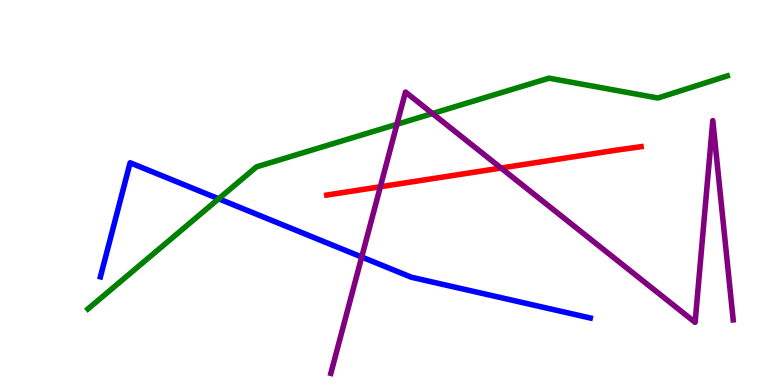[{'lines': ['blue', 'red'], 'intersections': []}, {'lines': ['green', 'red'], 'intersections': []}, {'lines': ['purple', 'red'], 'intersections': [{'x': 4.91, 'y': 5.15}, {'x': 6.47, 'y': 5.64}]}, {'lines': ['blue', 'green'], 'intersections': [{'x': 2.82, 'y': 4.84}]}, {'lines': ['blue', 'purple'], 'intersections': [{'x': 4.67, 'y': 3.32}]}, {'lines': ['green', 'purple'], 'intersections': [{'x': 5.12, 'y': 6.77}, {'x': 5.58, 'y': 7.05}]}]